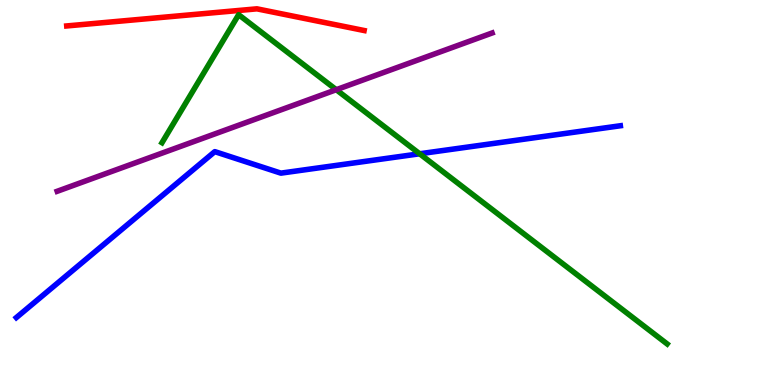[{'lines': ['blue', 'red'], 'intersections': []}, {'lines': ['green', 'red'], 'intersections': []}, {'lines': ['purple', 'red'], 'intersections': []}, {'lines': ['blue', 'green'], 'intersections': [{'x': 5.41, 'y': 6.01}]}, {'lines': ['blue', 'purple'], 'intersections': []}, {'lines': ['green', 'purple'], 'intersections': [{'x': 4.34, 'y': 7.67}]}]